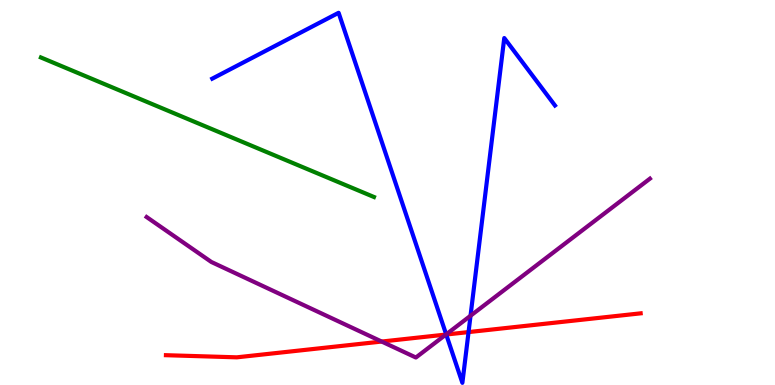[{'lines': ['blue', 'red'], 'intersections': [{'x': 5.76, 'y': 1.31}, {'x': 6.05, 'y': 1.37}]}, {'lines': ['green', 'red'], 'intersections': []}, {'lines': ['purple', 'red'], 'intersections': [{'x': 4.93, 'y': 1.13}, {'x': 5.75, 'y': 1.31}]}, {'lines': ['blue', 'green'], 'intersections': []}, {'lines': ['blue', 'purple'], 'intersections': [{'x': 5.76, 'y': 1.32}, {'x': 6.07, 'y': 1.8}]}, {'lines': ['green', 'purple'], 'intersections': []}]